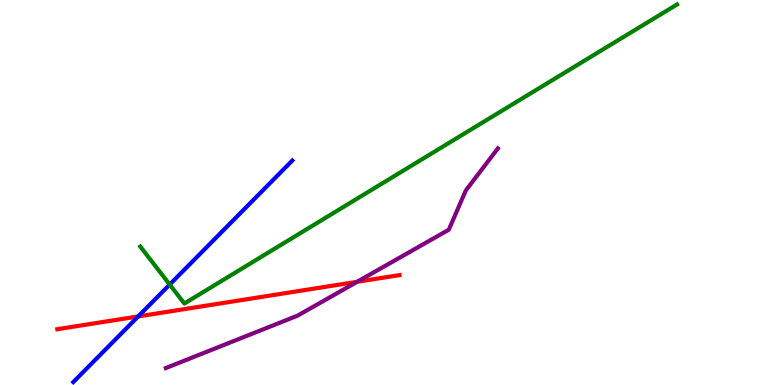[{'lines': ['blue', 'red'], 'intersections': [{'x': 1.78, 'y': 1.78}]}, {'lines': ['green', 'red'], 'intersections': []}, {'lines': ['purple', 'red'], 'intersections': [{'x': 4.61, 'y': 2.68}]}, {'lines': ['blue', 'green'], 'intersections': [{'x': 2.19, 'y': 2.61}]}, {'lines': ['blue', 'purple'], 'intersections': []}, {'lines': ['green', 'purple'], 'intersections': []}]